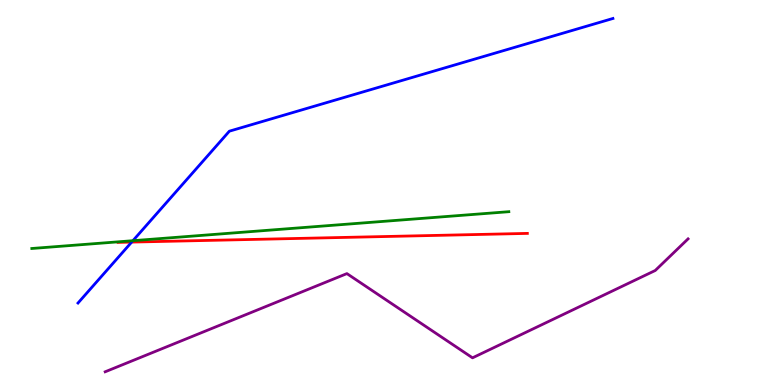[{'lines': ['blue', 'red'], 'intersections': [{'x': 1.7, 'y': 3.71}]}, {'lines': ['green', 'red'], 'intersections': []}, {'lines': ['purple', 'red'], 'intersections': []}, {'lines': ['blue', 'green'], 'intersections': [{'x': 1.71, 'y': 3.75}]}, {'lines': ['blue', 'purple'], 'intersections': []}, {'lines': ['green', 'purple'], 'intersections': []}]